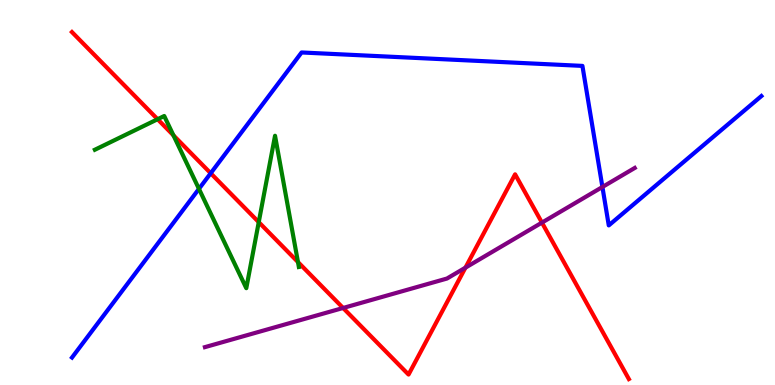[{'lines': ['blue', 'red'], 'intersections': [{'x': 2.72, 'y': 5.5}]}, {'lines': ['green', 'red'], 'intersections': [{'x': 2.03, 'y': 6.9}, {'x': 2.24, 'y': 6.48}, {'x': 3.34, 'y': 4.23}, {'x': 3.84, 'y': 3.19}]}, {'lines': ['purple', 'red'], 'intersections': [{'x': 4.43, 'y': 2.0}, {'x': 6.01, 'y': 3.05}, {'x': 6.99, 'y': 4.22}]}, {'lines': ['blue', 'green'], 'intersections': [{'x': 2.57, 'y': 5.09}]}, {'lines': ['blue', 'purple'], 'intersections': [{'x': 7.77, 'y': 5.14}]}, {'lines': ['green', 'purple'], 'intersections': []}]